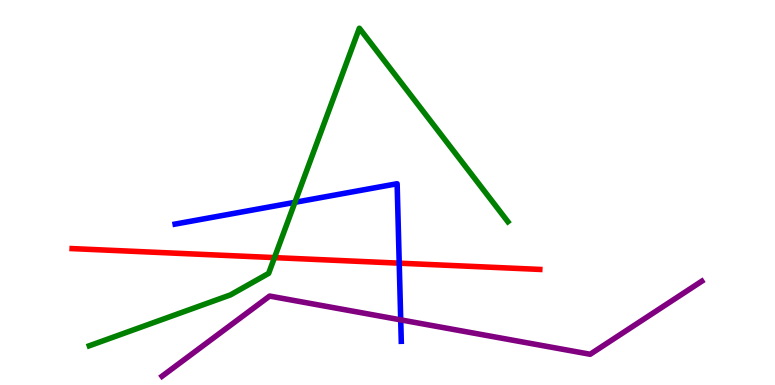[{'lines': ['blue', 'red'], 'intersections': [{'x': 5.15, 'y': 3.16}]}, {'lines': ['green', 'red'], 'intersections': [{'x': 3.54, 'y': 3.31}]}, {'lines': ['purple', 'red'], 'intersections': []}, {'lines': ['blue', 'green'], 'intersections': [{'x': 3.81, 'y': 4.75}]}, {'lines': ['blue', 'purple'], 'intersections': [{'x': 5.17, 'y': 1.69}]}, {'lines': ['green', 'purple'], 'intersections': []}]